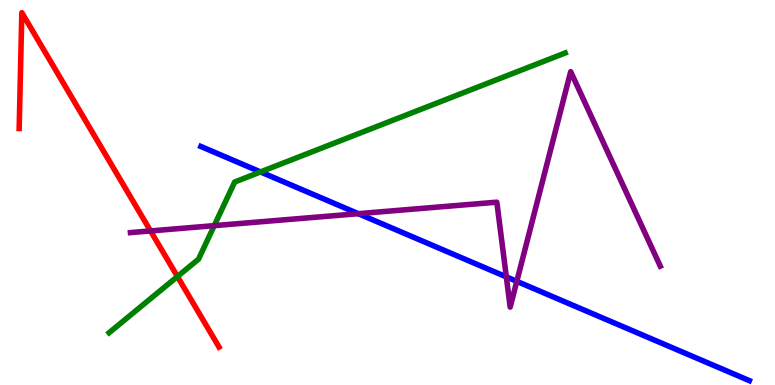[{'lines': ['blue', 'red'], 'intersections': []}, {'lines': ['green', 'red'], 'intersections': [{'x': 2.29, 'y': 2.82}]}, {'lines': ['purple', 'red'], 'intersections': [{'x': 1.94, 'y': 4.0}]}, {'lines': ['blue', 'green'], 'intersections': [{'x': 3.36, 'y': 5.53}]}, {'lines': ['blue', 'purple'], 'intersections': [{'x': 4.62, 'y': 4.45}, {'x': 6.53, 'y': 2.81}, {'x': 6.67, 'y': 2.69}]}, {'lines': ['green', 'purple'], 'intersections': [{'x': 2.76, 'y': 4.14}]}]